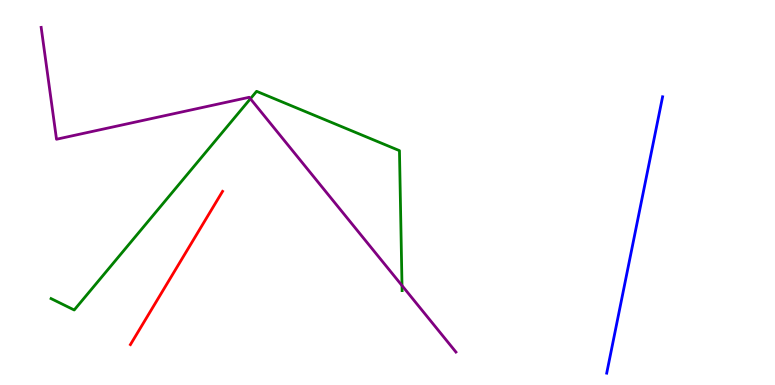[{'lines': ['blue', 'red'], 'intersections': []}, {'lines': ['green', 'red'], 'intersections': []}, {'lines': ['purple', 'red'], 'intersections': []}, {'lines': ['blue', 'green'], 'intersections': []}, {'lines': ['blue', 'purple'], 'intersections': []}, {'lines': ['green', 'purple'], 'intersections': [{'x': 3.23, 'y': 7.44}, {'x': 5.19, 'y': 2.58}]}]